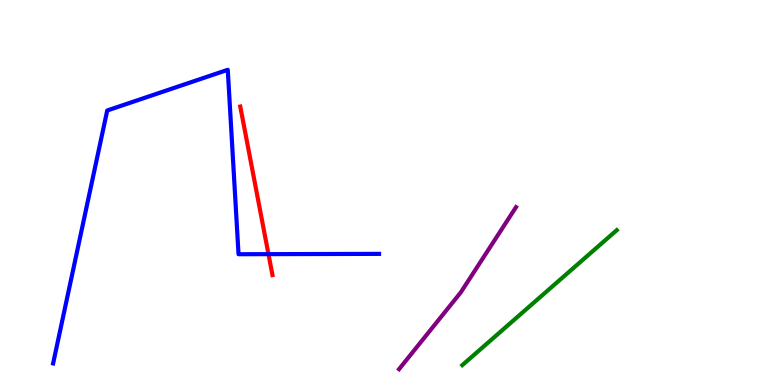[{'lines': ['blue', 'red'], 'intersections': [{'x': 3.46, 'y': 3.4}]}, {'lines': ['green', 'red'], 'intersections': []}, {'lines': ['purple', 'red'], 'intersections': []}, {'lines': ['blue', 'green'], 'intersections': []}, {'lines': ['blue', 'purple'], 'intersections': []}, {'lines': ['green', 'purple'], 'intersections': []}]